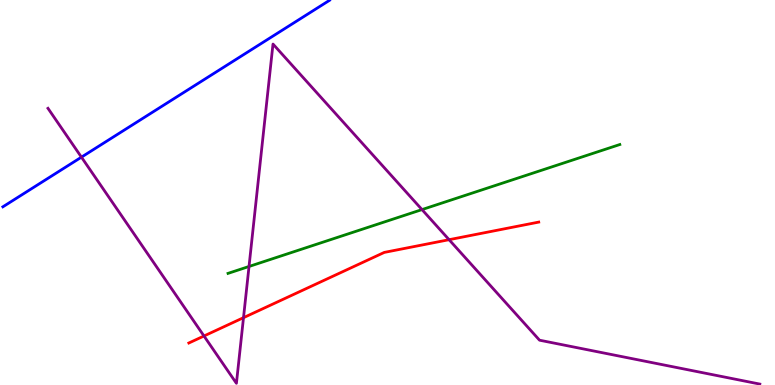[{'lines': ['blue', 'red'], 'intersections': []}, {'lines': ['green', 'red'], 'intersections': []}, {'lines': ['purple', 'red'], 'intersections': [{'x': 2.63, 'y': 1.27}, {'x': 3.14, 'y': 1.75}, {'x': 5.79, 'y': 3.77}]}, {'lines': ['blue', 'green'], 'intersections': []}, {'lines': ['blue', 'purple'], 'intersections': [{'x': 1.05, 'y': 5.92}]}, {'lines': ['green', 'purple'], 'intersections': [{'x': 3.21, 'y': 3.08}, {'x': 5.45, 'y': 4.56}]}]